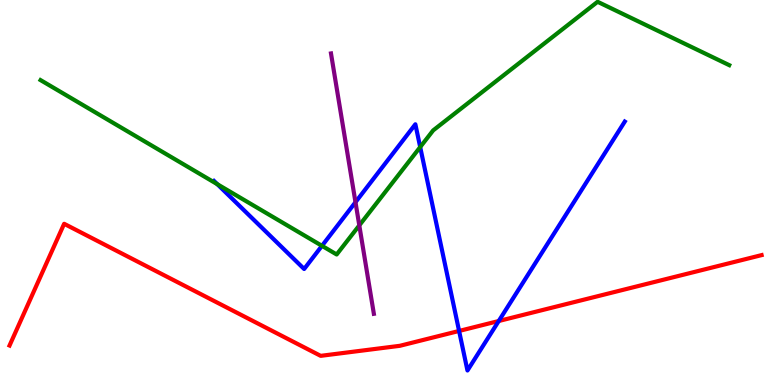[{'lines': ['blue', 'red'], 'intersections': [{'x': 5.92, 'y': 1.4}, {'x': 6.44, 'y': 1.66}]}, {'lines': ['green', 'red'], 'intersections': []}, {'lines': ['purple', 'red'], 'intersections': []}, {'lines': ['blue', 'green'], 'intersections': [{'x': 2.8, 'y': 5.22}, {'x': 4.15, 'y': 3.61}, {'x': 5.42, 'y': 6.18}]}, {'lines': ['blue', 'purple'], 'intersections': [{'x': 4.59, 'y': 4.75}]}, {'lines': ['green', 'purple'], 'intersections': [{'x': 4.64, 'y': 4.15}]}]